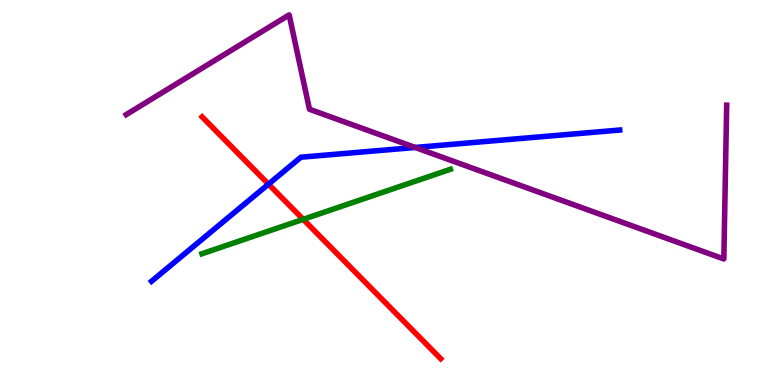[{'lines': ['blue', 'red'], 'intersections': [{'x': 3.46, 'y': 5.22}]}, {'lines': ['green', 'red'], 'intersections': [{'x': 3.91, 'y': 4.3}]}, {'lines': ['purple', 'red'], 'intersections': []}, {'lines': ['blue', 'green'], 'intersections': []}, {'lines': ['blue', 'purple'], 'intersections': [{'x': 5.36, 'y': 6.17}]}, {'lines': ['green', 'purple'], 'intersections': []}]